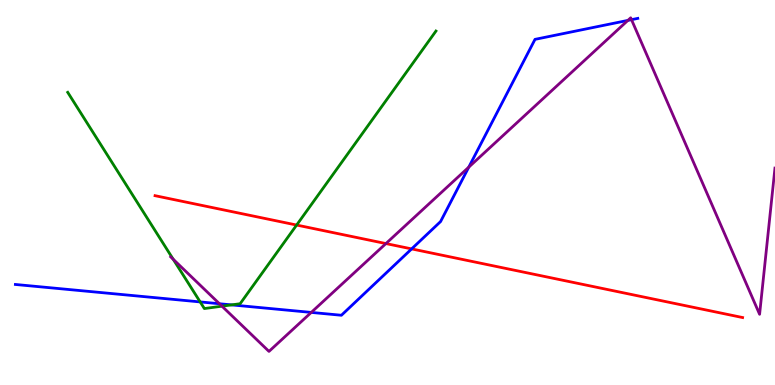[{'lines': ['blue', 'red'], 'intersections': [{'x': 5.31, 'y': 3.54}]}, {'lines': ['green', 'red'], 'intersections': [{'x': 3.83, 'y': 4.15}]}, {'lines': ['purple', 'red'], 'intersections': [{'x': 4.98, 'y': 3.67}]}, {'lines': ['blue', 'green'], 'intersections': [{'x': 2.58, 'y': 2.16}, {'x': 2.99, 'y': 2.08}]}, {'lines': ['blue', 'purple'], 'intersections': [{'x': 2.83, 'y': 2.11}, {'x': 4.02, 'y': 1.89}, {'x': 6.05, 'y': 5.66}, {'x': 8.1, 'y': 9.47}, {'x': 8.15, 'y': 9.49}]}, {'lines': ['green', 'purple'], 'intersections': [{'x': 2.24, 'y': 3.27}, {'x': 2.86, 'y': 2.05}]}]